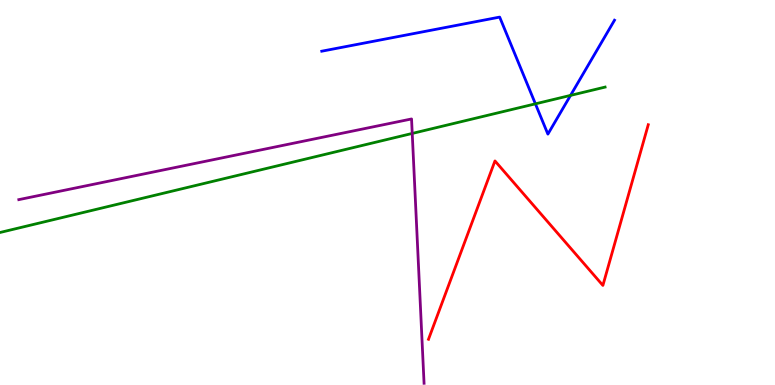[{'lines': ['blue', 'red'], 'intersections': []}, {'lines': ['green', 'red'], 'intersections': []}, {'lines': ['purple', 'red'], 'intersections': []}, {'lines': ['blue', 'green'], 'intersections': [{'x': 6.91, 'y': 7.3}, {'x': 7.36, 'y': 7.52}]}, {'lines': ['blue', 'purple'], 'intersections': []}, {'lines': ['green', 'purple'], 'intersections': [{'x': 5.32, 'y': 6.53}]}]